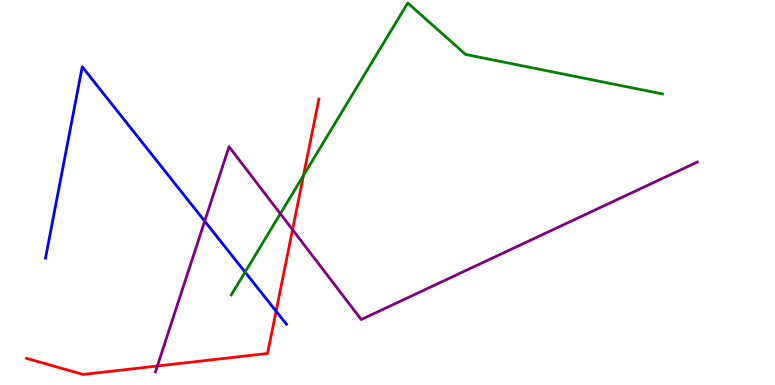[{'lines': ['blue', 'red'], 'intersections': [{'x': 3.56, 'y': 1.92}]}, {'lines': ['green', 'red'], 'intersections': [{'x': 3.92, 'y': 5.44}]}, {'lines': ['purple', 'red'], 'intersections': [{'x': 2.03, 'y': 0.494}, {'x': 3.77, 'y': 4.03}]}, {'lines': ['blue', 'green'], 'intersections': [{'x': 3.16, 'y': 2.93}]}, {'lines': ['blue', 'purple'], 'intersections': [{'x': 2.64, 'y': 4.26}]}, {'lines': ['green', 'purple'], 'intersections': [{'x': 3.62, 'y': 4.45}]}]